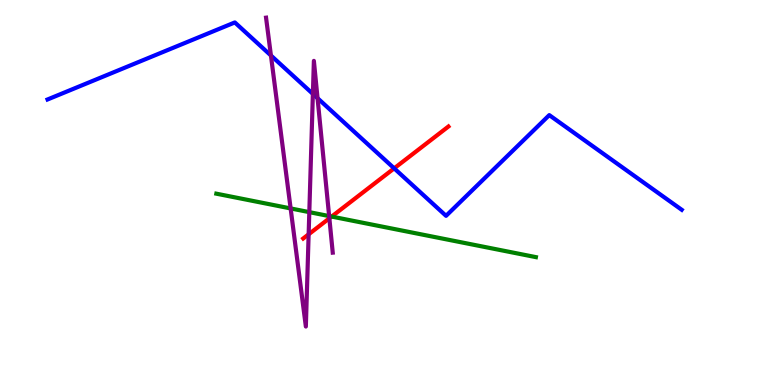[{'lines': ['blue', 'red'], 'intersections': [{'x': 5.09, 'y': 5.63}]}, {'lines': ['green', 'red'], 'intersections': [{'x': 4.28, 'y': 4.37}]}, {'lines': ['purple', 'red'], 'intersections': [{'x': 3.98, 'y': 3.91}, {'x': 4.25, 'y': 4.33}]}, {'lines': ['blue', 'green'], 'intersections': []}, {'lines': ['blue', 'purple'], 'intersections': [{'x': 3.5, 'y': 8.56}, {'x': 4.04, 'y': 7.56}, {'x': 4.1, 'y': 7.45}]}, {'lines': ['green', 'purple'], 'intersections': [{'x': 3.75, 'y': 4.59}, {'x': 3.99, 'y': 4.49}, {'x': 4.25, 'y': 4.39}]}]